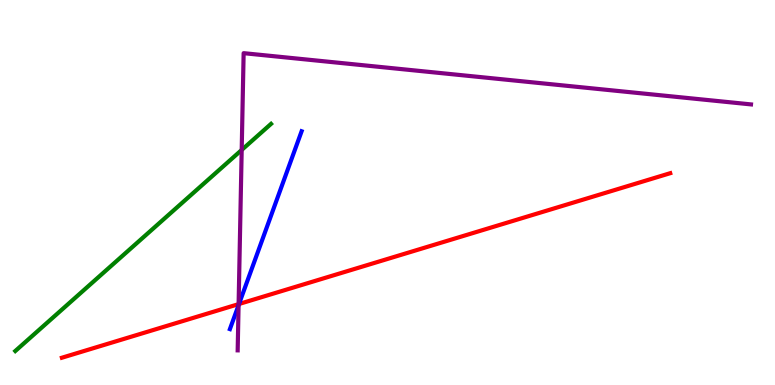[{'lines': ['blue', 'red'], 'intersections': [{'x': 3.08, 'y': 2.1}]}, {'lines': ['green', 'red'], 'intersections': []}, {'lines': ['purple', 'red'], 'intersections': [{'x': 3.08, 'y': 2.1}]}, {'lines': ['blue', 'green'], 'intersections': []}, {'lines': ['blue', 'purple'], 'intersections': [{'x': 3.08, 'y': 2.07}]}, {'lines': ['green', 'purple'], 'intersections': [{'x': 3.12, 'y': 6.11}]}]